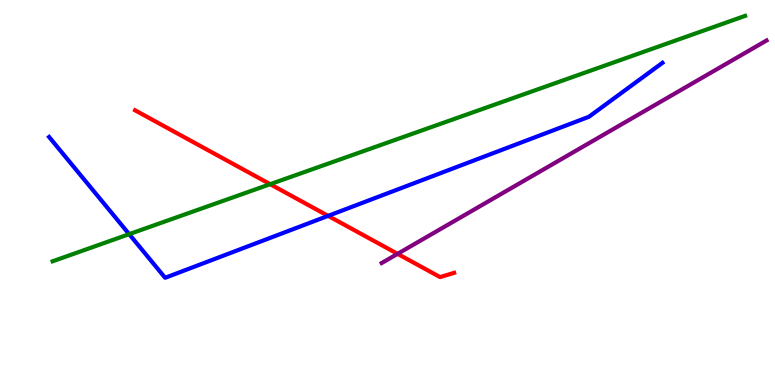[{'lines': ['blue', 'red'], 'intersections': [{'x': 4.23, 'y': 4.39}]}, {'lines': ['green', 'red'], 'intersections': [{'x': 3.49, 'y': 5.22}]}, {'lines': ['purple', 'red'], 'intersections': [{'x': 5.13, 'y': 3.41}]}, {'lines': ['blue', 'green'], 'intersections': [{'x': 1.67, 'y': 3.92}]}, {'lines': ['blue', 'purple'], 'intersections': []}, {'lines': ['green', 'purple'], 'intersections': []}]